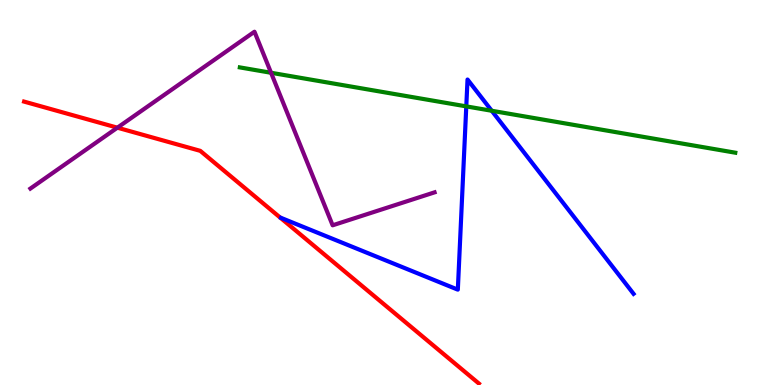[{'lines': ['blue', 'red'], 'intersections': []}, {'lines': ['green', 'red'], 'intersections': []}, {'lines': ['purple', 'red'], 'intersections': [{'x': 1.51, 'y': 6.68}]}, {'lines': ['blue', 'green'], 'intersections': [{'x': 6.02, 'y': 7.24}, {'x': 6.35, 'y': 7.12}]}, {'lines': ['blue', 'purple'], 'intersections': []}, {'lines': ['green', 'purple'], 'intersections': [{'x': 3.5, 'y': 8.11}]}]